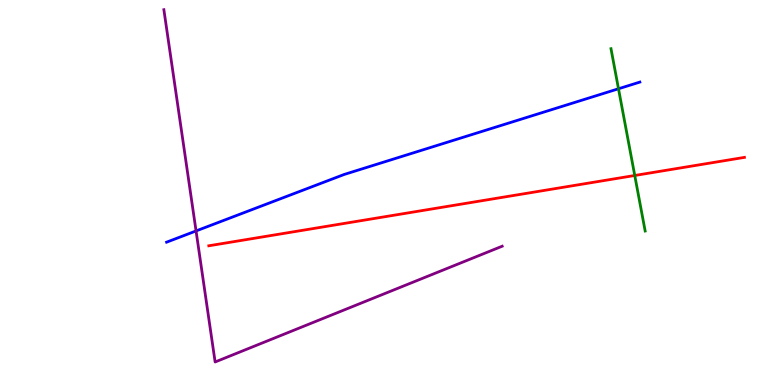[{'lines': ['blue', 'red'], 'intersections': []}, {'lines': ['green', 'red'], 'intersections': [{'x': 8.19, 'y': 5.44}]}, {'lines': ['purple', 'red'], 'intersections': []}, {'lines': ['blue', 'green'], 'intersections': [{'x': 7.98, 'y': 7.69}]}, {'lines': ['blue', 'purple'], 'intersections': [{'x': 2.53, 'y': 4.0}]}, {'lines': ['green', 'purple'], 'intersections': []}]